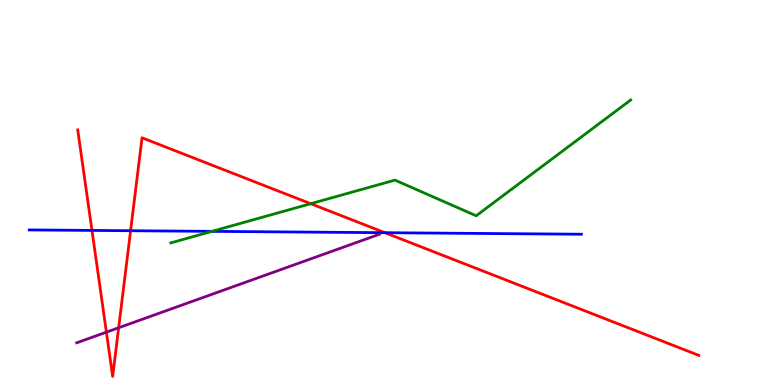[{'lines': ['blue', 'red'], 'intersections': [{'x': 1.19, 'y': 4.02}, {'x': 1.69, 'y': 4.01}, {'x': 4.97, 'y': 3.96}]}, {'lines': ['green', 'red'], 'intersections': [{'x': 4.01, 'y': 4.71}]}, {'lines': ['purple', 'red'], 'intersections': [{'x': 1.37, 'y': 1.37}, {'x': 1.53, 'y': 1.49}]}, {'lines': ['blue', 'green'], 'intersections': [{'x': 2.74, 'y': 3.99}]}, {'lines': ['blue', 'purple'], 'intersections': []}, {'lines': ['green', 'purple'], 'intersections': []}]